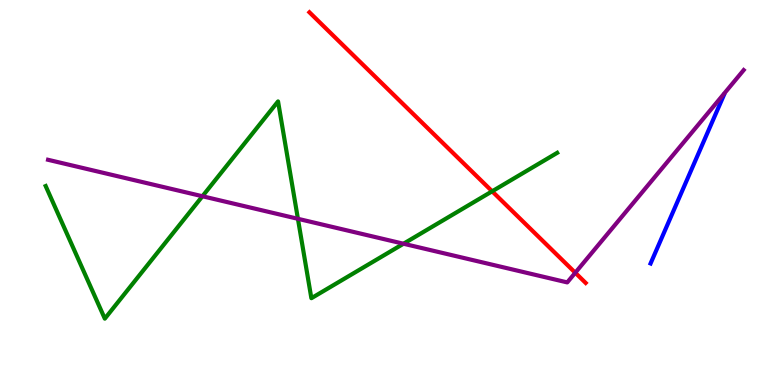[{'lines': ['blue', 'red'], 'intersections': []}, {'lines': ['green', 'red'], 'intersections': [{'x': 6.35, 'y': 5.03}]}, {'lines': ['purple', 'red'], 'intersections': [{'x': 7.42, 'y': 2.92}]}, {'lines': ['blue', 'green'], 'intersections': []}, {'lines': ['blue', 'purple'], 'intersections': []}, {'lines': ['green', 'purple'], 'intersections': [{'x': 2.61, 'y': 4.9}, {'x': 3.84, 'y': 4.32}, {'x': 5.21, 'y': 3.67}]}]